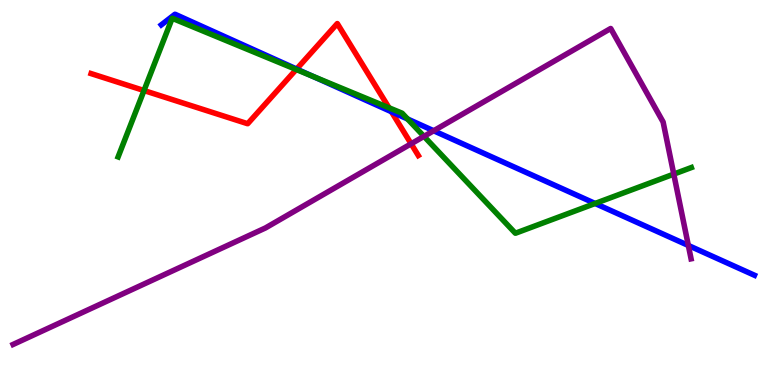[{'lines': ['blue', 'red'], 'intersections': [{'x': 3.83, 'y': 8.21}, {'x': 5.05, 'y': 7.1}]}, {'lines': ['green', 'red'], 'intersections': [{'x': 1.86, 'y': 7.65}, {'x': 3.82, 'y': 8.2}, {'x': 5.02, 'y': 7.2}]}, {'lines': ['purple', 'red'], 'intersections': [{'x': 5.3, 'y': 6.27}]}, {'lines': ['blue', 'green'], 'intersections': [{'x': 4.04, 'y': 8.01}, {'x': 5.26, 'y': 6.91}, {'x': 7.68, 'y': 4.71}]}, {'lines': ['blue', 'purple'], 'intersections': [{'x': 5.6, 'y': 6.6}, {'x': 8.88, 'y': 3.62}]}, {'lines': ['green', 'purple'], 'intersections': [{'x': 5.47, 'y': 6.46}, {'x': 8.69, 'y': 5.48}]}]